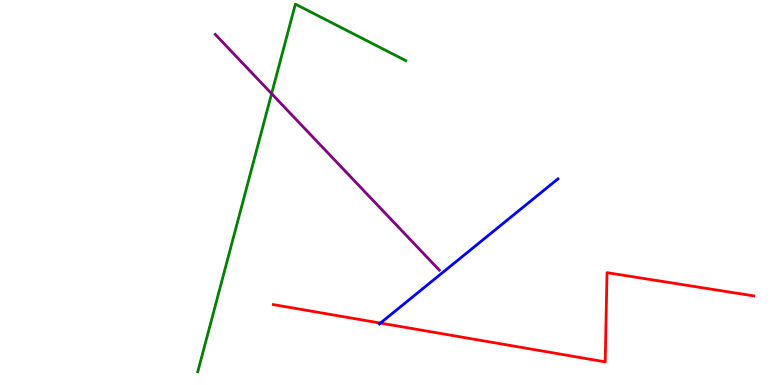[{'lines': ['blue', 'red'], 'intersections': [{'x': 4.91, 'y': 1.61}]}, {'lines': ['green', 'red'], 'intersections': []}, {'lines': ['purple', 'red'], 'intersections': []}, {'lines': ['blue', 'green'], 'intersections': []}, {'lines': ['blue', 'purple'], 'intersections': []}, {'lines': ['green', 'purple'], 'intersections': [{'x': 3.5, 'y': 7.57}]}]